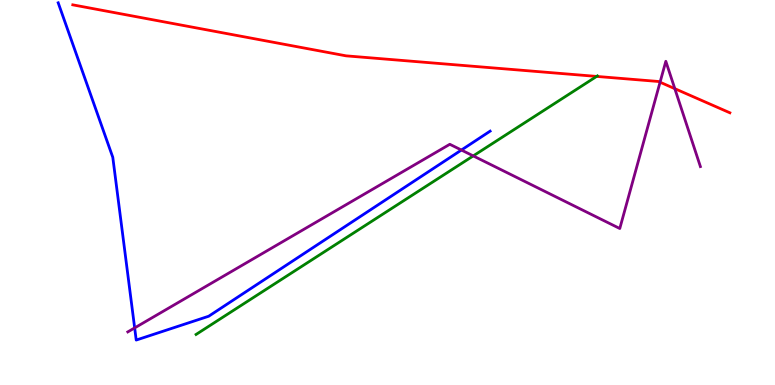[{'lines': ['blue', 'red'], 'intersections': []}, {'lines': ['green', 'red'], 'intersections': [{'x': 7.7, 'y': 8.02}]}, {'lines': ['purple', 'red'], 'intersections': [{'x': 8.52, 'y': 7.86}, {'x': 8.71, 'y': 7.7}]}, {'lines': ['blue', 'green'], 'intersections': []}, {'lines': ['blue', 'purple'], 'intersections': [{'x': 1.74, 'y': 1.48}, {'x': 5.95, 'y': 6.1}]}, {'lines': ['green', 'purple'], 'intersections': [{'x': 6.11, 'y': 5.95}]}]